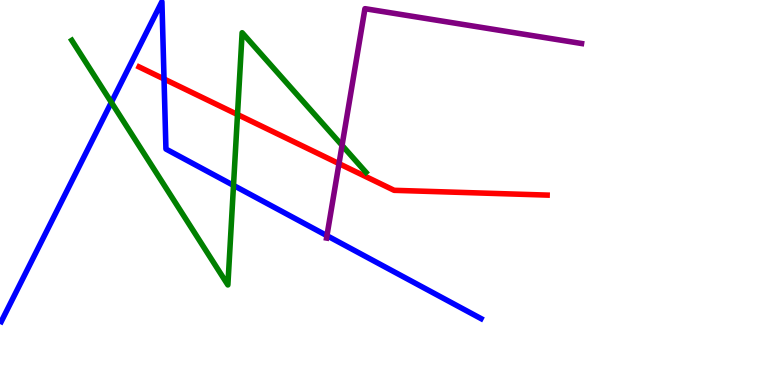[{'lines': ['blue', 'red'], 'intersections': [{'x': 2.12, 'y': 7.95}]}, {'lines': ['green', 'red'], 'intersections': [{'x': 3.06, 'y': 7.03}]}, {'lines': ['purple', 'red'], 'intersections': [{'x': 4.37, 'y': 5.75}]}, {'lines': ['blue', 'green'], 'intersections': [{'x': 1.44, 'y': 7.34}, {'x': 3.01, 'y': 5.18}]}, {'lines': ['blue', 'purple'], 'intersections': [{'x': 4.22, 'y': 3.88}]}, {'lines': ['green', 'purple'], 'intersections': [{'x': 4.41, 'y': 6.22}]}]